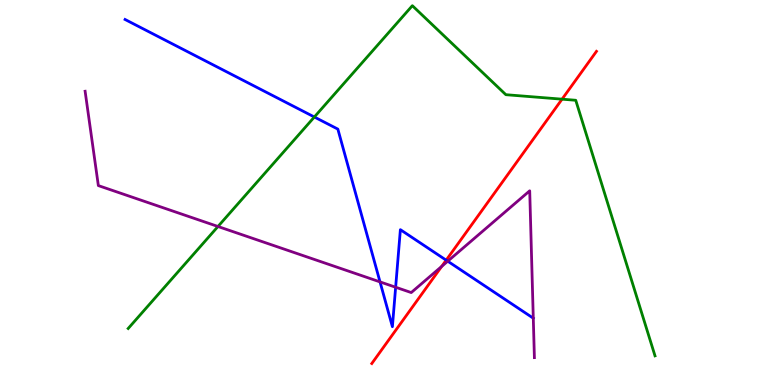[{'lines': ['blue', 'red'], 'intersections': [{'x': 5.76, 'y': 3.24}]}, {'lines': ['green', 'red'], 'intersections': [{'x': 7.25, 'y': 7.42}]}, {'lines': ['purple', 'red'], 'intersections': [{'x': 5.7, 'y': 3.08}]}, {'lines': ['blue', 'green'], 'intersections': [{'x': 4.06, 'y': 6.96}]}, {'lines': ['blue', 'purple'], 'intersections': [{'x': 4.9, 'y': 2.68}, {'x': 5.11, 'y': 2.54}, {'x': 5.78, 'y': 3.22}, {'x': 6.88, 'y': 1.74}]}, {'lines': ['green', 'purple'], 'intersections': [{'x': 2.81, 'y': 4.12}]}]